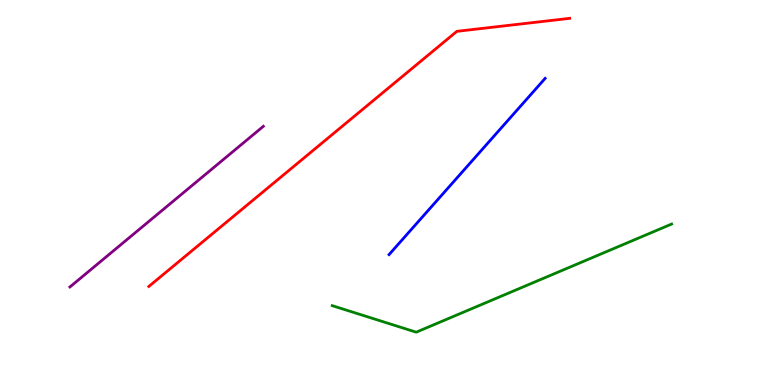[{'lines': ['blue', 'red'], 'intersections': []}, {'lines': ['green', 'red'], 'intersections': []}, {'lines': ['purple', 'red'], 'intersections': []}, {'lines': ['blue', 'green'], 'intersections': []}, {'lines': ['blue', 'purple'], 'intersections': []}, {'lines': ['green', 'purple'], 'intersections': []}]